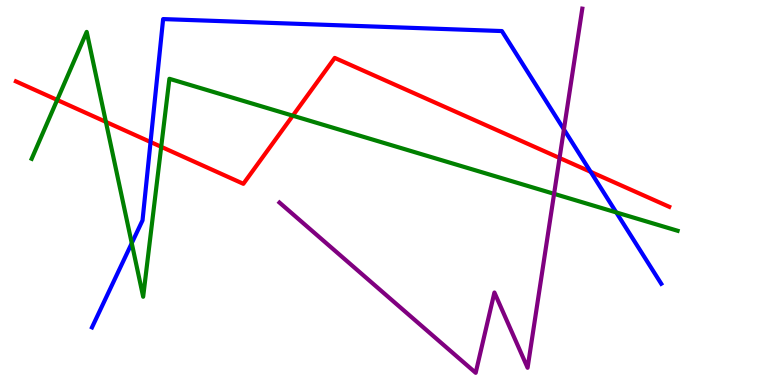[{'lines': ['blue', 'red'], 'intersections': [{'x': 1.94, 'y': 6.31}, {'x': 7.62, 'y': 5.54}]}, {'lines': ['green', 'red'], 'intersections': [{'x': 0.738, 'y': 7.4}, {'x': 1.37, 'y': 6.83}, {'x': 2.08, 'y': 6.19}, {'x': 3.78, 'y': 7.0}]}, {'lines': ['purple', 'red'], 'intersections': [{'x': 7.22, 'y': 5.9}]}, {'lines': ['blue', 'green'], 'intersections': [{'x': 1.7, 'y': 3.68}, {'x': 7.95, 'y': 4.48}]}, {'lines': ['blue', 'purple'], 'intersections': [{'x': 7.28, 'y': 6.64}]}, {'lines': ['green', 'purple'], 'intersections': [{'x': 7.15, 'y': 4.97}]}]